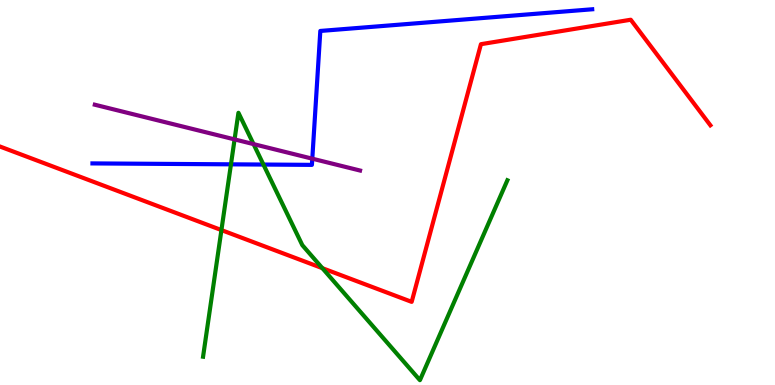[{'lines': ['blue', 'red'], 'intersections': []}, {'lines': ['green', 'red'], 'intersections': [{'x': 2.86, 'y': 4.02}, {'x': 4.16, 'y': 3.03}]}, {'lines': ['purple', 'red'], 'intersections': []}, {'lines': ['blue', 'green'], 'intersections': [{'x': 2.98, 'y': 5.73}, {'x': 3.4, 'y': 5.73}]}, {'lines': ['blue', 'purple'], 'intersections': [{'x': 4.03, 'y': 5.88}]}, {'lines': ['green', 'purple'], 'intersections': [{'x': 3.03, 'y': 6.38}, {'x': 3.27, 'y': 6.26}]}]